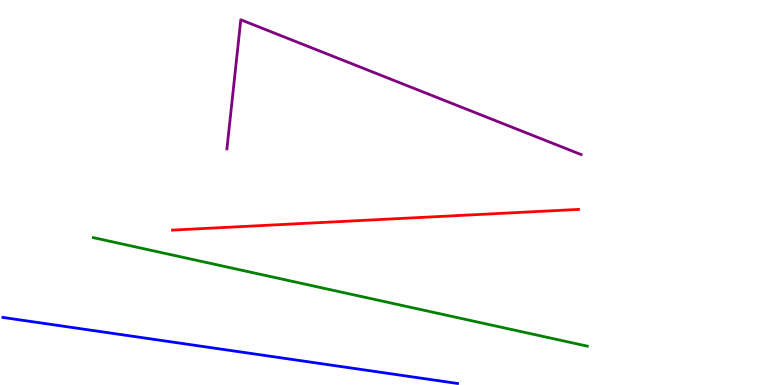[{'lines': ['blue', 'red'], 'intersections': []}, {'lines': ['green', 'red'], 'intersections': []}, {'lines': ['purple', 'red'], 'intersections': []}, {'lines': ['blue', 'green'], 'intersections': []}, {'lines': ['blue', 'purple'], 'intersections': []}, {'lines': ['green', 'purple'], 'intersections': []}]